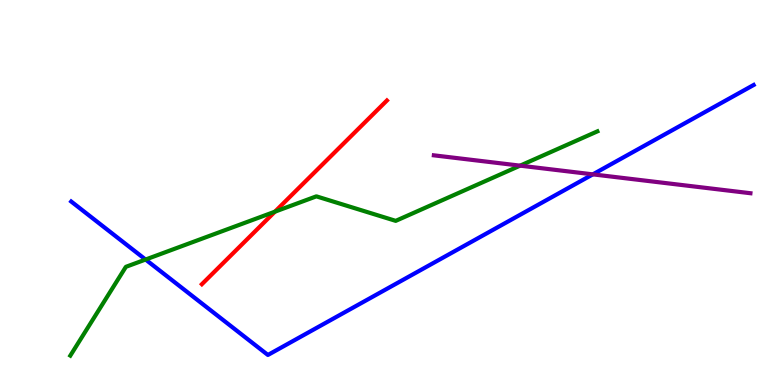[{'lines': ['blue', 'red'], 'intersections': []}, {'lines': ['green', 'red'], 'intersections': [{'x': 3.55, 'y': 4.5}]}, {'lines': ['purple', 'red'], 'intersections': []}, {'lines': ['blue', 'green'], 'intersections': [{'x': 1.88, 'y': 3.26}]}, {'lines': ['blue', 'purple'], 'intersections': [{'x': 7.65, 'y': 5.47}]}, {'lines': ['green', 'purple'], 'intersections': [{'x': 6.71, 'y': 5.7}]}]